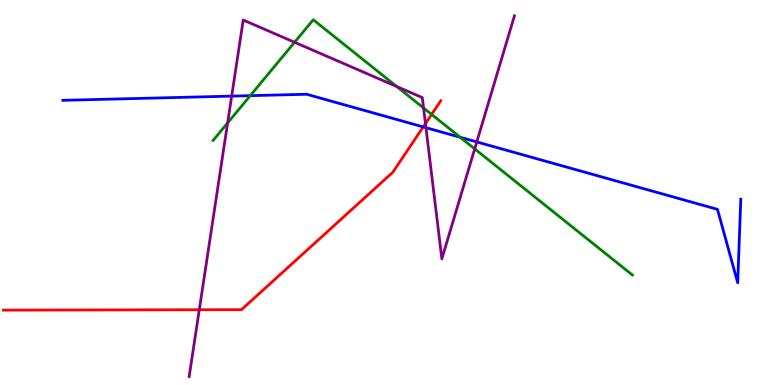[{'lines': ['blue', 'red'], 'intersections': [{'x': 5.46, 'y': 6.7}]}, {'lines': ['green', 'red'], 'intersections': [{'x': 5.57, 'y': 7.03}]}, {'lines': ['purple', 'red'], 'intersections': [{'x': 2.57, 'y': 1.95}, {'x': 5.49, 'y': 6.79}]}, {'lines': ['blue', 'green'], 'intersections': [{'x': 3.23, 'y': 7.52}, {'x': 5.94, 'y': 6.43}]}, {'lines': ['blue', 'purple'], 'intersections': [{'x': 2.99, 'y': 7.5}, {'x': 5.5, 'y': 6.68}, {'x': 6.15, 'y': 6.31}]}, {'lines': ['green', 'purple'], 'intersections': [{'x': 2.94, 'y': 6.81}, {'x': 3.8, 'y': 8.9}, {'x': 5.12, 'y': 7.75}, {'x': 5.47, 'y': 7.2}, {'x': 6.13, 'y': 6.13}]}]